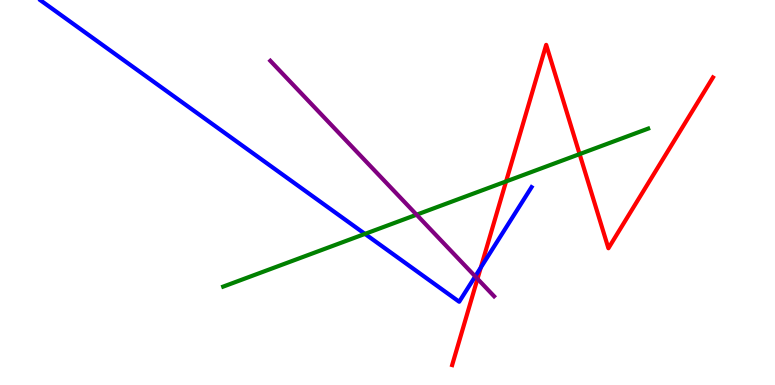[{'lines': ['blue', 'red'], 'intersections': [{'x': 6.2, 'y': 3.05}]}, {'lines': ['green', 'red'], 'intersections': [{'x': 6.53, 'y': 5.29}, {'x': 7.48, 'y': 6.0}]}, {'lines': ['purple', 'red'], 'intersections': [{'x': 6.16, 'y': 2.76}]}, {'lines': ['blue', 'green'], 'intersections': [{'x': 4.71, 'y': 3.92}]}, {'lines': ['blue', 'purple'], 'intersections': [{'x': 6.13, 'y': 2.82}]}, {'lines': ['green', 'purple'], 'intersections': [{'x': 5.38, 'y': 4.42}]}]